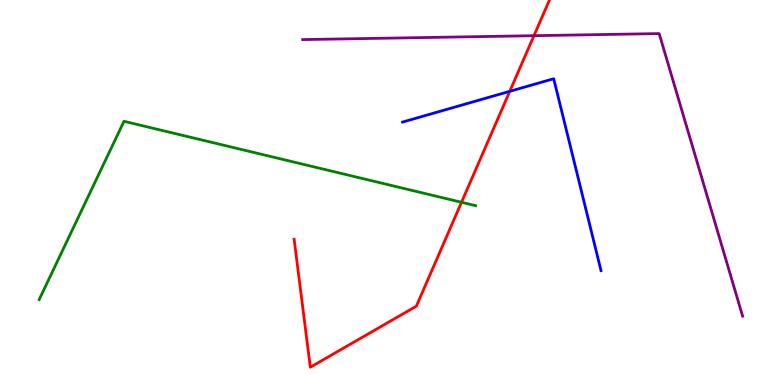[{'lines': ['blue', 'red'], 'intersections': [{'x': 6.58, 'y': 7.63}]}, {'lines': ['green', 'red'], 'intersections': [{'x': 5.96, 'y': 4.75}]}, {'lines': ['purple', 'red'], 'intersections': [{'x': 6.89, 'y': 9.07}]}, {'lines': ['blue', 'green'], 'intersections': []}, {'lines': ['blue', 'purple'], 'intersections': []}, {'lines': ['green', 'purple'], 'intersections': []}]